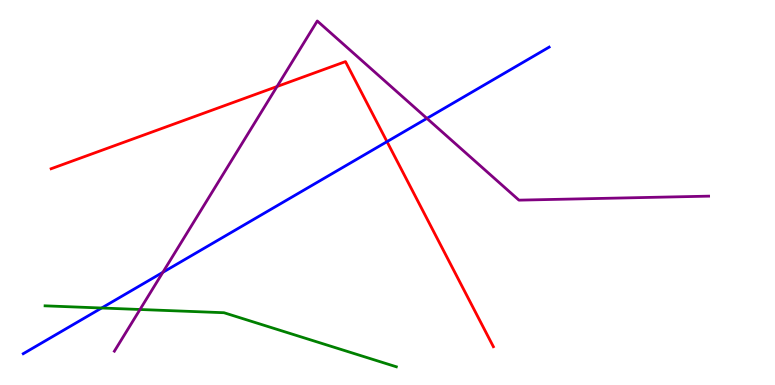[{'lines': ['blue', 'red'], 'intersections': [{'x': 4.99, 'y': 6.32}]}, {'lines': ['green', 'red'], 'intersections': []}, {'lines': ['purple', 'red'], 'intersections': [{'x': 3.57, 'y': 7.75}]}, {'lines': ['blue', 'green'], 'intersections': [{'x': 1.31, 'y': 2.0}]}, {'lines': ['blue', 'purple'], 'intersections': [{'x': 2.1, 'y': 2.93}, {'x': 5.51, 'y': 6.93}]}, {'lines': ['green', 'purple'], 'intersections': [{'x': 1.81, 'y': 1.96}]}]